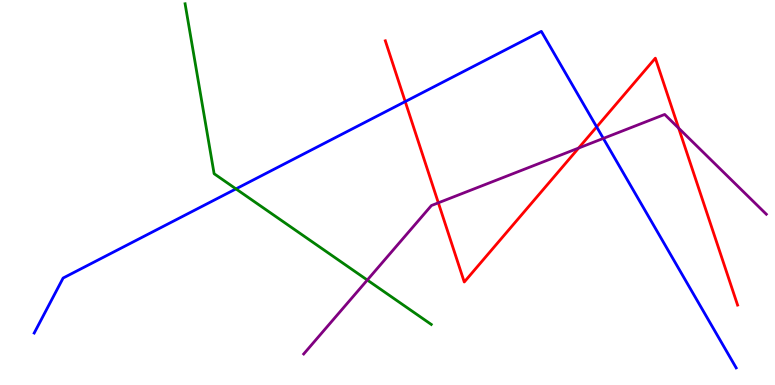[{'lines': ['blue', 'red'], 'intersections': [{'x': 5.23, 'y': 7.36}, {'x': 7.7, 'y': 6.7}]}, {'lines': ['green', 'red'], 'intersections': []}, {'lines': ['purple', 'red'], 'intersections': [{'x': 5.66, 'y': 4.73}, {'x': 7.47, 'y': 6.15}, {'x': 8.76, 'y': 6.67}]}, {'lines': ['blue', 'green'], 'intersections': [{'x': 3.04, 'y': 5.09}]}, {'lines': ['blue', 'purple'], 'intersections': [{'x': 7.78, 'y': 6.4}]}, {'lines': ['green', 'purple'], 'intersections': [{'x': 4.74, 'y': 2.73}]}]